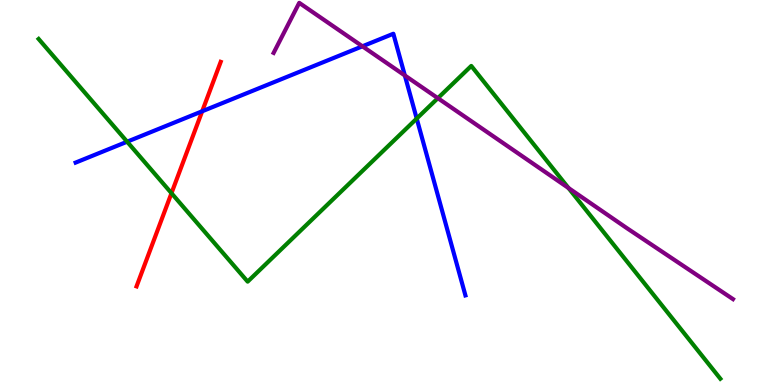[{'lines': ['blue', 'red'], 'intersections': [{'x': 2.61, 'y': 7.11}]}, {'lines': ['green', 'red'], 'intersections': [{'x': 2.21, 'y': 4.98}]}, {'lines': ['purple', 'red'], 'intersections': []}, {'lines': ['blue', 'green'], 'intersections': [{'x': 1.64, 'y': 6.32}, {'x': 5.38, 'y': 6.92}]}, {'lines': ['blue', 'purple'], 'intersections': [{'x': 4.68, 'y': 8.8}, {'x': 5.22, 'y': 8.04}]}, {'lines': ['green', 'purple'], 'intersections': [{'x': 5.65, 'y': 7.45}, {'x': 7.34, 'y': 5.12}]}]